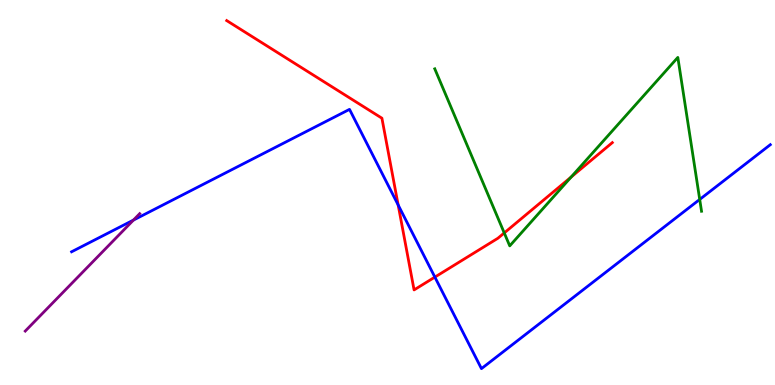[{'lines': ['blue', 'red'], 'intersections': [{'x': 5.14, 'y': 4.68}, {'x': 5.61, 'y': 2.8}]}, {'lines': ['green', 'red'], 'intersections': [{'x': 6.51, 'y': 3.95}, {'x': 7.37, 'y': 5.4}]}, {'lines': ['purple', 'red'], 'intersections': []}, {'lines': ['blue', 'green'], 'intersections': [{'x': 9.03, 'y': 4.82}]}, {'lines': ['blue', 'purple'], 'intersections': [{'x': 1.72, 'y': 4.28}]}, {'lines': ['green', 'purple'], 'intersections': []}]